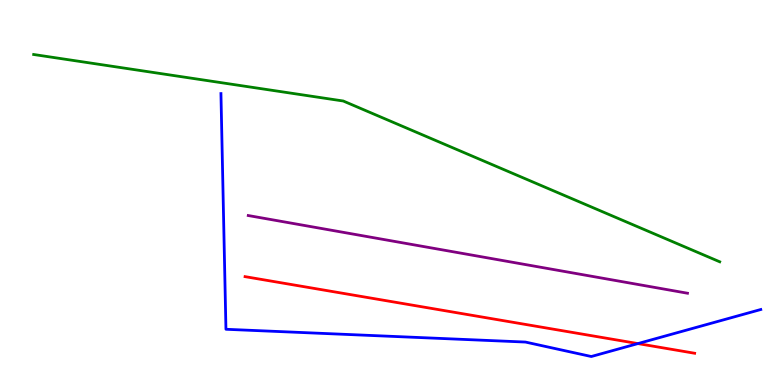[{'lines': ['blue', 'red'], 'intersections': [{'x': 8.23, 'y': 1.08}]}, {'lines': ['green', 'red'], 'intersections': []}, {'lines': ['purple', 'red'], 'intersections': []}, {'lines': ['blue', 'green'], 'intersections': []}, {'lines': ['blue', 'purple'], 'intersections': []}, {'lines': ['green', 'purple'], 'intersections': []}]